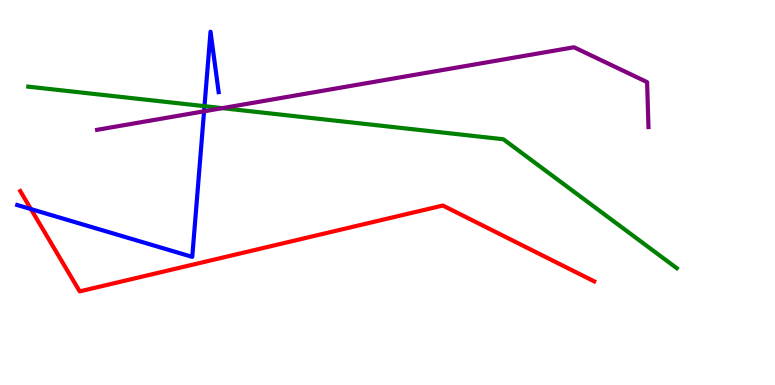[{'lines': ['blue', 'red'], 'intersections': [{'x': 0.399, 'y': 4.57}]}, {'lines': ['green', 'red'], 'intersections': []}, {'lines': ['purple', 'red'], 'intersections': []}, {'lines': ['blue', 'green'], 'intersections': [{'x': 2.64, 'y': 7.24}]}, {'lines': ['blue', 'purple'], 'intersections': [{'x': 2.63, 'y': 7.11}]}, {'lines': ['green', 'purple'], 'intersections': [{'x': 2.87, 'y': 7.19}]}]